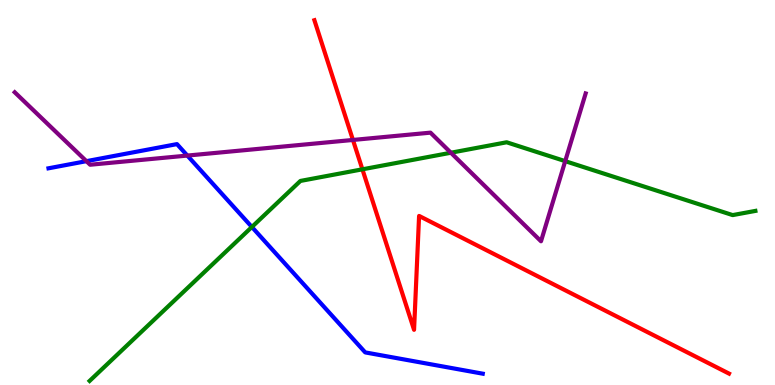[{'lines': ['blue', 'red'], 'intersections': []}, {'lines': ['green', 'red'], 'intersections': [{'x': 4.68, 'y': 5.6}]}, {'lines': ['purple', 'red'], 'intersections': [{'x': 4.55, 'y': 6.36}]}, {'lines': ['blue', 'green'], 'intersections': [{'x': 3.25, 'y': 4.1}]}, {'lines': ['blue', 'purple'], 'intersections': [{'x': 1.11, 'y': 5.81}, {'x': 2.42, 'y': 5.96}]}, {'lines': ['green', 'purple'], 'intersections': [{'x': 5.82, 'y': 6.03}, {'x': 7.29, 'y': 5.81}]}]